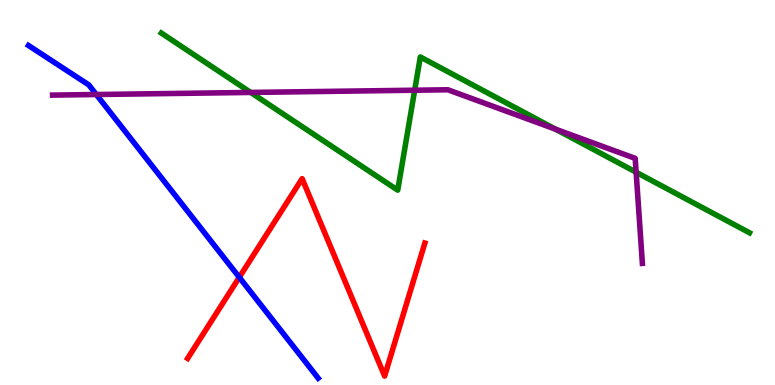[{'lines': ['blue', 'red'], 'intersections': [{'x': 3.09, 'y': 2.8}]}, {'lines': ['green', 'red'], 'intersections': []}, {'lines': ['purple', 'red'], 'intersections': []}, {'lines': ['blue', 'green'], 'intersections': []}, {'lines': ['blue', 'purple'], 'intersections': [{'x': 1.24, 'y': 7.54}]}, {'lines': ['green', 'purple'], 'intersections': [{'x': 3.23, 'y': 7.6}, {'x': 5.35, 'y': 7.66}, {'x': 7.17, 'y': 6.64}, {'x': 8.21, 'y': 5.53}]}]